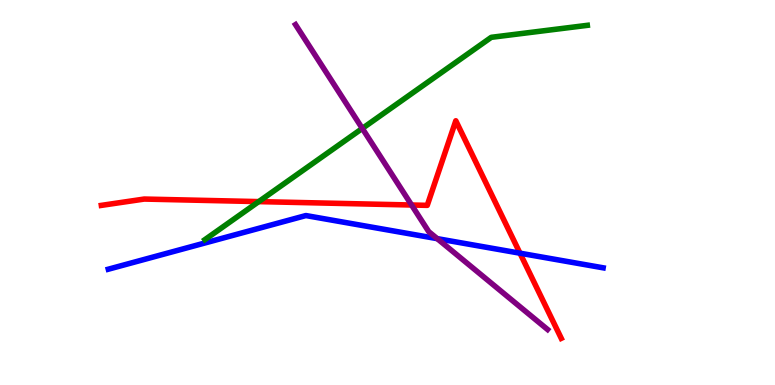[{'lines': ['blue', 'red'], 'intersections': [{'x': 6.71, 'y': 3.42}]}, {'lines': ['green', 'red'], 'intersections': [{'x': 3.34, 'y': 4.76}]}, {'lines': ['purple', 'red'], 'intersections': [{'x': 5.31, 'y': 4.68}]}, {'lines': ['blue', 'green'], 'intersections': []}, {'lines': ['blue', 'purple'], 'intersections': [{'x': 5.64, 'y': 3.8}]}, {'lines': ['green', 'purple'], 'intersections': [{'x': 4.67, 'y': 6.66}]}]